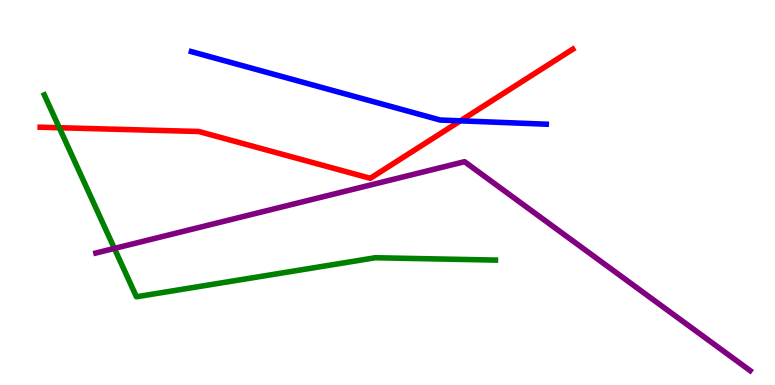[{'lines': ['blue', 'red'], 'intersections': [{'x': 5.94, 'y': 6.86}]}, {'lines': ['green', 'red'], 'intersections': [{'x': 0.765, 'y': 6.68}]}, {'lines': ['purple', 'red'], 'intersections': []}, {'lines': ['blue', 'green'], 'intersections': []}, {'lines': ['blue', 'purple'], 'intersections': []}, {'lines': ['green', 'purple'], 'intersections': [{'x': 1.48, 'y': 3.55}]}]